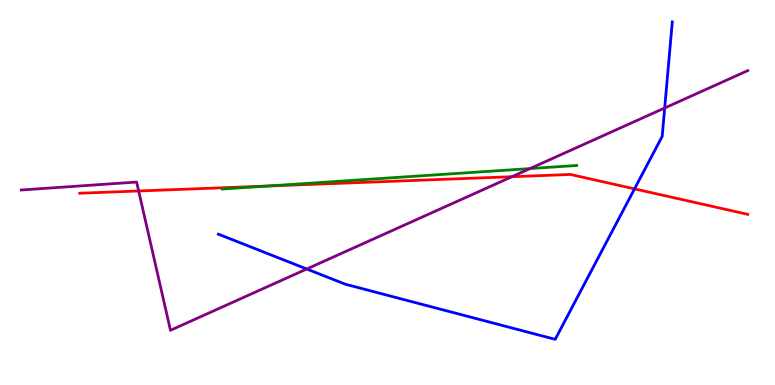[{'lines': ['blue', 'red'], 'intersections': [{'x': 8.19, 'y': 5.09}]}, {'lines': ['green', 'red'], 'intersections': [{'x': 3.44, 'y': 5.17}]}, {'lines': ['purple', 'red'], 'intersections': [{'x': 1.79, 'y': 5.04}, {'x': 6.61, 'y': 5.41}]}, {'lines': ['blue', 'green'], 'intersections': []}, {'lines': ['blue', 'purple'], 'intersections': [{'x': 3.96, 'y': 3.01}, {'x': 8.58, 'y': 7.2}]}, {'lines': ['green', 'purple'], 'intersections': [{'x': 6.84, 'y': 5.62}]}]